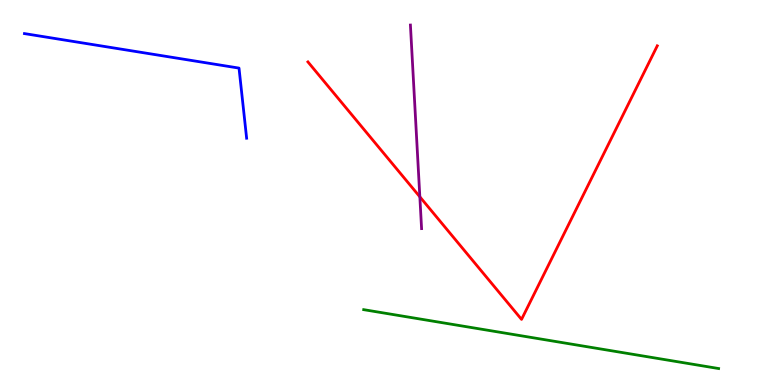[{'lines': ['blue', 'red'], 'intersections': []}, {'lines': ['green', 'red'], 'intersections': []}, {'lines': ['purple', 'red'], 'intersections': [{'x': 5.42, 'y': 4.89}]}, {'lines': ['blue', 'green'], 'intersections': []}, {'lines': ['blue', 'purple'], 'intersections': []}, {'lines': ['green', 'purple'], 'intersections': []}]